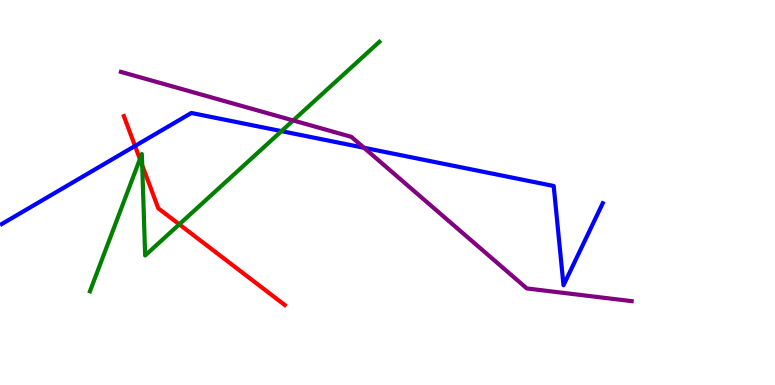[{'lines': ['blue', 'red'], 'intersections': [{'x': 1.74, 'y': 6.21}]}, {'lines': ['green', 'red'], 'intersections': [{'x': 1.81, 'y': 5.87}, {'x': 1.84, 'y': 5.71}, {'x': 2.31, 'y': 4.17}]}, {'lines': ['purple', 'red'], 'intersections': []}, {'lines': ['blue', 'green'], 'intersections': [{'x': 3.63, 'y': 6.59}]}, {'lines': ['blue', 'purple'], 'intersections': [{'x': 4.7, 'y': 6.16}]}, {'lines': ['green', 'purple'], 'intersections': [{'x': 3.78, 'y': 6.87}]}]